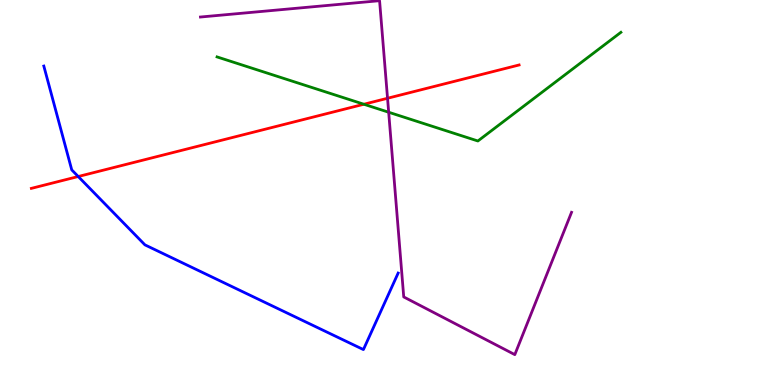[{'lines': ['blue', 'red'], 'intersections': [{'x': 1.01, 'y': 5.42}]}, {'lines': ['green', 'red'], 'intersections': [{'x': 4.7, 'y': 7.29}]}, {'lines': ['purple', 'red'], 'intersections': [{'x': 5.0, 'y': 7.45}]}, {'lines': ['blue', 'green'], 'intersections': []}, {'lines': ['blue', 'purple'], 'intersections': []}, {'lines': ['green', 'purple'], 'intersections': [{'x': 5.02, 'y': 7.08}]}]